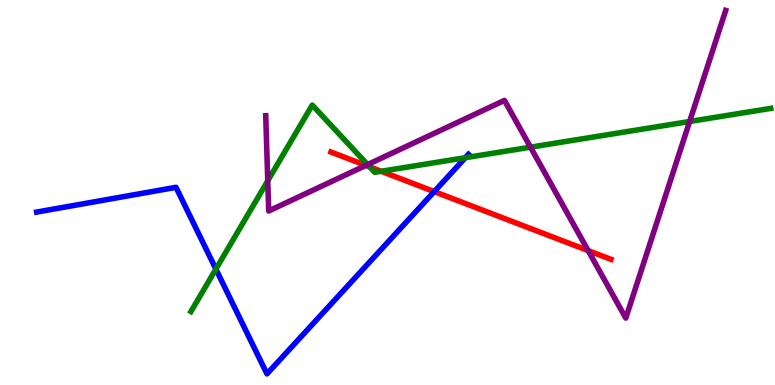[{'lines': ['blue', 'red'], 'intersections': [{'x': 5.6, 'y': 5.02}]}, {'lines': ['green', 'red'], 'intersections': [{'x': 4.77, 'y': 5.67}, {'x': 4.92, 'y': 5.55}]}, {'lines': ['purple', 'red'], 'intersections': [{'x': 4.72, 'y': 5.7}, {'x': 7.59, 'y': 3.49}]}, {'lines': ['blue', 'green'], 'intersections': [{'x': 2.79, 'y': 3.01}, {'x': 6.0, 'y': 5.9}]}, {'lines': ['blue', 'purple'], 'intersections': []}, {'lines': ['green', 'purple'], 'intersections': [{'x': 3.45, 'y': 5.3}, {'x': 4.74, 'y': 5.72}, {'x': 6.85, 'y': 6.18}, {'x': 8.9, 'y': 6.84}]}]